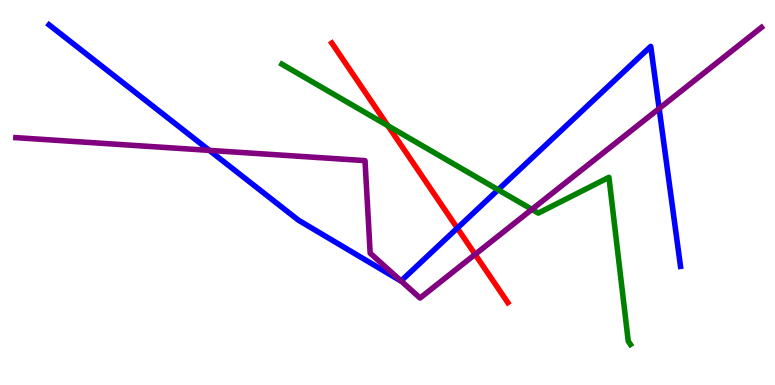[{'lines': ['blue', 'red'], 'intersections': [{'x': 5.9, 'y': 4.08}]}, {'lines': ['green', 'red'], 'intersections': [{'x': 5.01, 'y': 6.73}]}, {'lines': ['purple', 'red'], 'intersections': [{'x': 6.13, 'y': 3.39}]}, {'lines': ['blue', 'green'], 'intersections': [{'x': 6.43, 'y': 5.07}]}, {'lines': ['blue', 'purple'], 'intersections': [{'x': 2.7, 'y': 6.09}, {'x': 5.18, 'y': 2.7}, {'x': 8.51, 'y': 7.18}]}, {'lines': ['green', 'purple'], 'intersections': [{'x': 6.86, 'y': 4.56}]}]